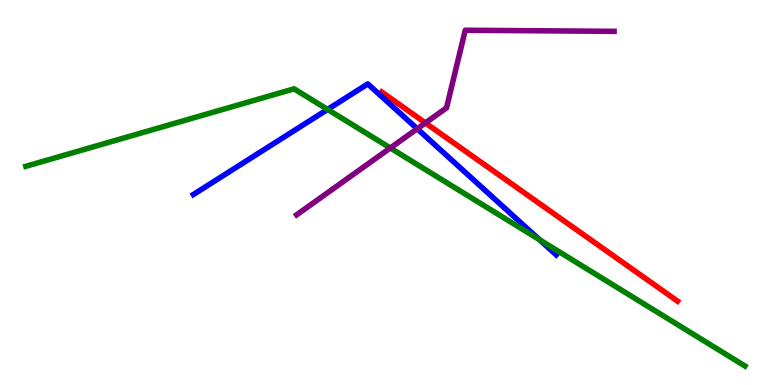[{'lines': ['blue', 'red'], 'intersections': []}, {'lines': ['green', 'red'], 'intersections': []}, {'lines': ['purple', 'red'], 'intersections': [{'x': 5.49, 'y': 6.81}]}, {'lines': ['blue', 'green'], 'intersections': [{'x': 4.23, 'y': 7.16}, {'x': 6.96, 'y': 3.77}]}, {'lines': ['blue', 'purple'], 'intersections': [{'x': 5.38, 'y': 6.66}]}, {'lines': ['green', 'purple'], 'intersections': [{'x': 5.04, 'y': 6.16}]}]